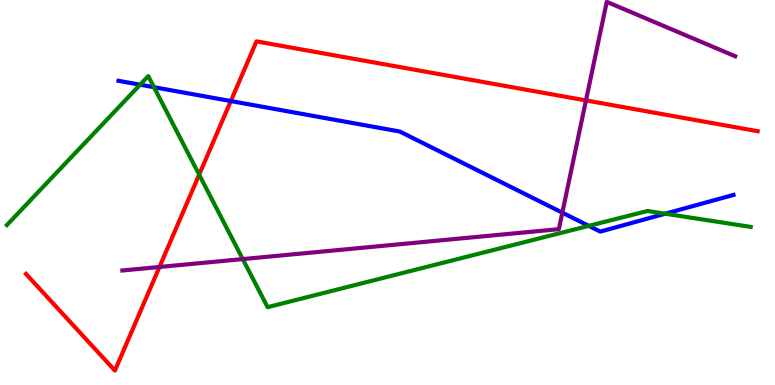[{'lines': ['blue', 'red'], 'intersections': [{'x': 2.98, 'y': 7.38}]}, {'lines': ['green', 'red'], 'intersections': [{'x': 2.57, 'y': 5.46}]}, {'lines': ['purple', 'red'], 'intersections': [{'x': 2.06, 'y': 3.07}, {'x': 7.56, 'y': 7.39}]}, {'lines': ['blue', 'green'], 'intersections': [{'x': 1.81, 'y': 7.8}, {'x': 1.99, 'y': 7.73}, {'x': 7.6, 'y': 4.13}, {'x': 8.58, 'y': 4.45}]}, {'lines': ['blue', 'purple'], 'intersections': [{'x': 7.26, 'y': 4.48}]}, {'lines': ['green', 'purple'], 'intersections': [{'x': 3.13, 'y': 3.27}]}]